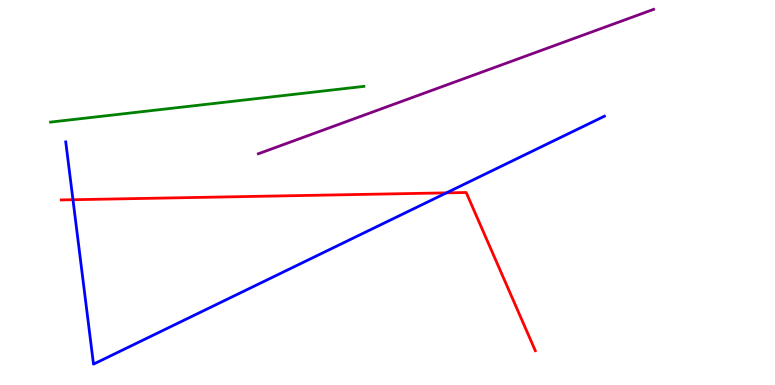[{'lines': ['blue', 'red'], 'intersections': [{'x': 0.941, 'y': 4.81}, {'x': 5.76, 'y': 4.99}]}, {'lines': ['green', 'red'], 'intersections': []}, {'lines': ['purple', 'red'], 'intersections': []}, {'lines': ['blue', 'green'], 'intersections': []}, {'lines': ['blue', 'purple'], 'intersections': []}, {'lines': ['green', 'purple'], 'intersections': []}]